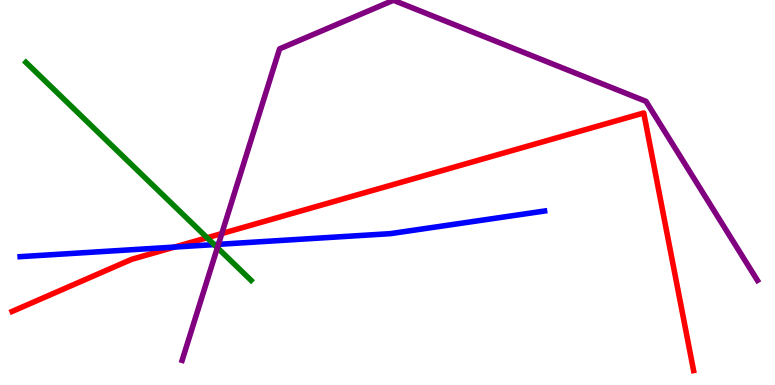[{'lines': ['blue', 'red'], 'intersections': [{'x': 2.25, 'y': 3.58}]}, {'lines': ['green', 'red'], 'intersections': [{'x': 2.67, 'y': 3.82}]}, {'lines': ['purple', 'red'], 'intersections': [{'x': 2.86, 'y': 3.93}]}, {'lines': ['blue', 'green'], 'intersections': [{'x': 2.76, 'y': 3.65}]}, {'lines': ['blue', 'purple'], 'intersections': [{'x': 2.82, 'y': 3.65}]}, {'lines': ['green', 'purple'], 'intersections': [{'x': 2.8, 'y': 3.57}]}]